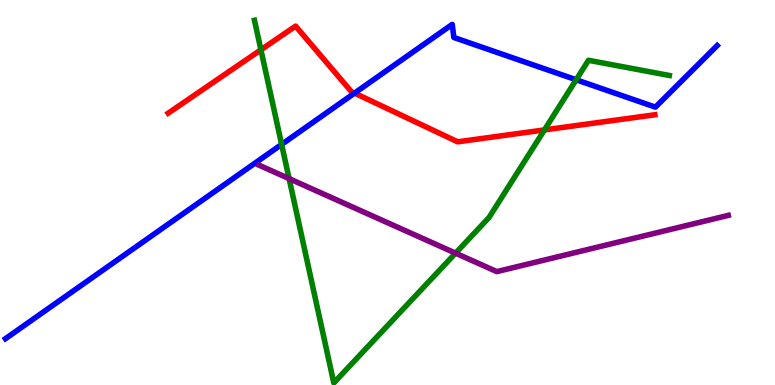[{'lines': ['blue', 'red'], 'intersections': [{'x': 4.57, 'y': 7.58}]}, {'lines': ['green', 'red'], 'intersections': [{'x': 3.37, 'y': 8.71}, {'x': 7.03, 'y': 6.63}]}, {'lines': ['purple', 'red'], 'intersections': []}, {'lines': ['blue', 'green'], 'intersections': [{'x': 3.63, 'y': 6.25}, {'x': 7.43, 'y': 7.93}]}, {'lines': ['blue', 'purple'], 'intersections': []}, {'lines': ['green', 'purple'], 'intersections': [{'x': 3.73, 'y': 5.36}, {'x': 5.88, 'y': 3.42}]}]